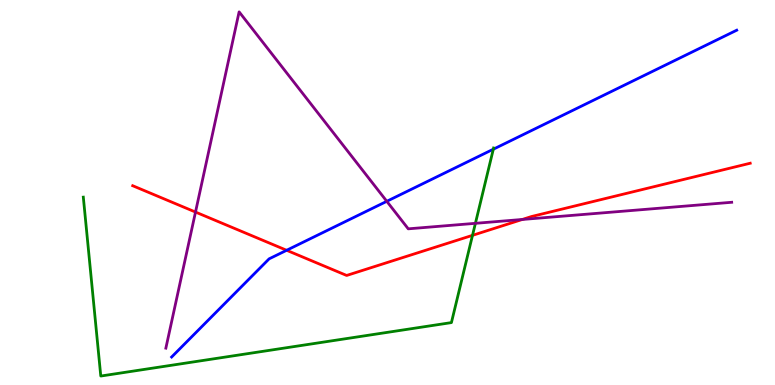[{'lines': ['blue', 'red'], 'intersections': [{'x': 3.7, 'y': 3.5}]}, {'lines': ['green', 'red'], 'intersections': [{'x': 6.1, 'y': 3.89}]}, {'lines': ['purple', 'red'], 'intersections': [{'x': 2.52, 'y': 4.49}, {'x': 6.74, 'y': 4.3}]}, {'lines': ['blue', 'green'], 'intersections': [{'x': 6.37, 'y': 6.12}]}, {'lines': ['blue', 'purple'], 'intersections': [{'x': 4.99, 'y': 4.77}]}, {'lines': ['green', 'purple'], 'intersections': [{'x': 6.13, 'y': 4.2}]}]